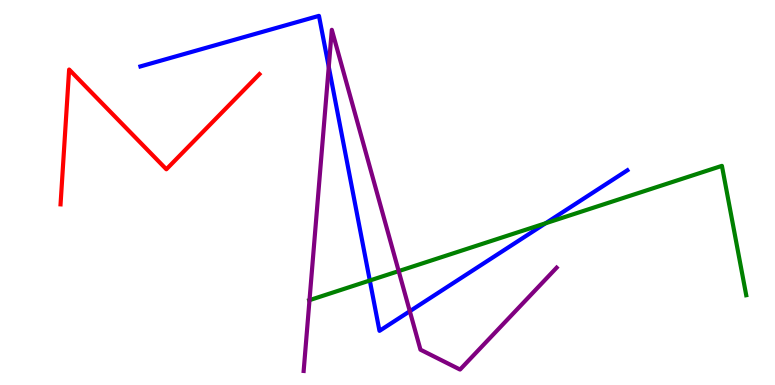[{'lines': ['blue', 'red'], 'intersections': []}, {'lines': ['green', 'red'], 'intersections': []}, {'lines': ['purple', 'red'], 'intersections': []}, {'lines': ['blue', 'green'], 'intersections': [{'x': 4.77, 'y': 2.71}, {'x': 7.04, 'y': 4.2}]}, {'lines': ['blue', 'purple'], 'intersections': [{'x': 4.24, 'y': 8.26}, {'x': 5.29, 'y': 1.92}]}, {'lines': ['green', 'purple'], 'intersections': [{'x': 3.99, 'y': 2.2}, {'x': 5.14, 'y': 2.96}]}]